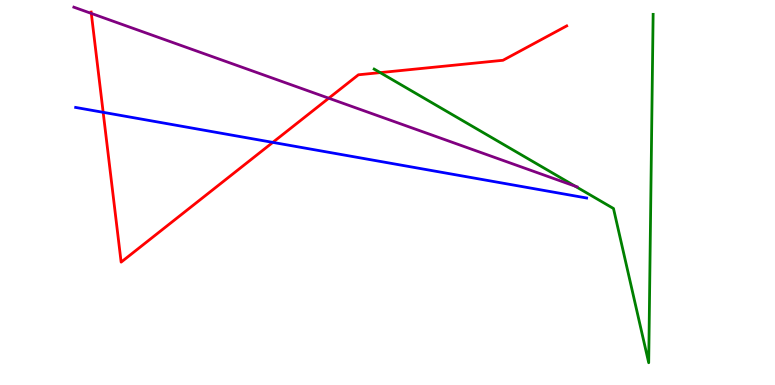[{'lines': ['blue', 'red'], 'intersections': [{'x': 1.33, 'y': 7.08}, {'x': 3.52, 'y': 6.3}]}, {'lines': ['green', 'red'], 'intersections': [{'x': 4.91, 'y': 8.11}]}, {'lines': ['purple', 'red'], 'intersections': [{'x': 1.18, 'y': 9.65}, {'x': 4.24, 'y': 7.45}]}, {'lines': ['blue', 'green'], 'intersections': []}, {'lines': ['blue', 'purple'], 'intersections': []}, {'lines': ['green', 'purple'], 'intersections': [{'x': 7.42, 'y': 5.16}]}]